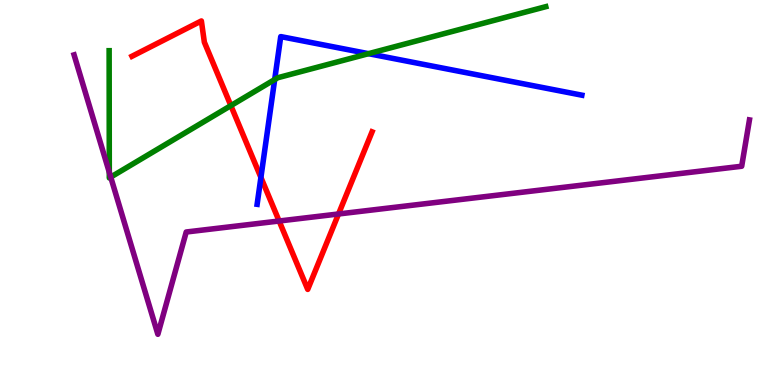[{'lines': ['blue', 'red'], 'intersections': [{'x': 3.37, 'y': 5.39}]}, {'lines': ['green', 'red'], 'intersections': [{'x': 2.98, 'y': 7.26}]}, {'lines': ['purple', 'red'], 'intersections': [{'x': 3.6, 'y': 4.26}, {'x': 4.37, 'y': 4.44}]}, {'lines': ['blue', 'green'], 'intersections': [{'x': 3.54, 'y': 7.93}, {'x': 4.75, 'y': 8.61}]}, {'lines': ['blue', 'purple'], 'intersections': []}, {'lines': ['green', 'purple'], 'intersections': [{'x': 1.41, 'y': 5.52}, {'x': 1.43, 'y': 5.4}]}]